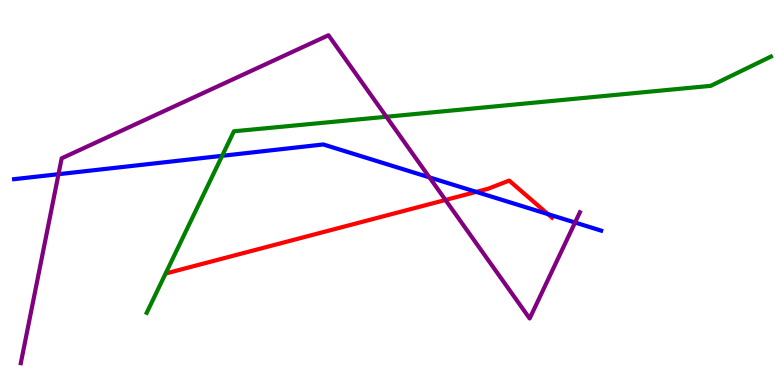[{'lines': ['blue', 'red'], 'intersections': [{'x': 6.15, 'y': 5.02}, {'x': 7.07, 'y': 4.44}]}, {'lines': ['green', 'red'], 'intersections': []}, {'lines': ['purple', 'red'], 'intersections': [{'x': 5.75, 'y': 4.81}]}, {'lines': ['blue', 'green'], 'intersections': [{'x': 2.87, 'y': 5.95}]}, {'lines': ['blue', 'purple'], 'intersections': [{'x': 0.755, 'y': 5.48}, {'x': 5.54, 'y': 5.39}, {'x': 7.42, 'y': 4.22}]}, {'lines': ['green', 'purple'], 'intersections': [{'x': 4.99, 'y': 6.97}]}]